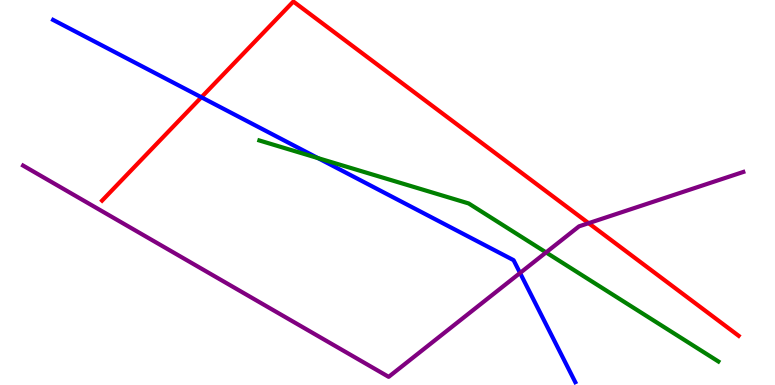[{'lines': ['blue', 'red'], 'intersections': [{'x': 2.6, 'y': 7.47}]}, {'lines': ['green', 'red'], 'intersections': []}, {'lines': ['purple', 'red'], 'intersections': [{'x': 7.6, 'y': 4.2}]}, {'lines': ['blue', 'green'], 'intersections': [{'x': 4.1, 'y': 5.89}]}, {'lines': ['blue', 'purple'], 'intersections': [{'x': 6.71, 'y': 2.91}]}, {'lines': ['green', 'purple'], 'intersections': [{'x': 7.05, 'y': 3.44}]}]